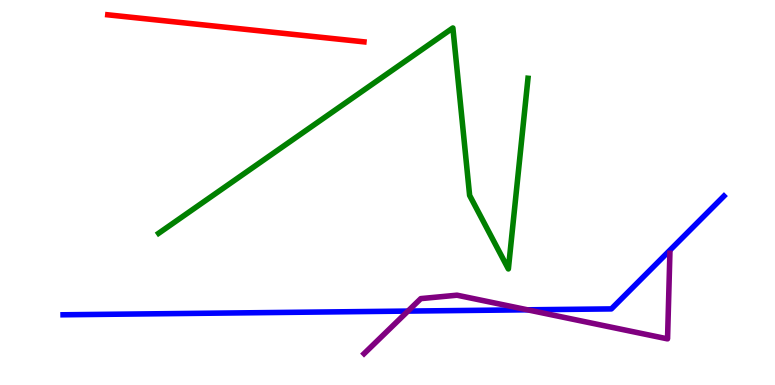[{'lines': ['blue', 'red'], 'intersections': []}, {'lines': ['green', 'red'], 'intersections': []}, {'lines': ['purple', 'red'], 'intersections': []}, {'lines': ['blue', 'green'], 'intersections': []}, {'lines': ['blue', 'purple'], 'intersections': [{'x': 5.26, 'y': 1.92}, {'x': 6.81, 'y': 1.95}]}, {'lines': ['green', 'purple'], 'intersections': []}]